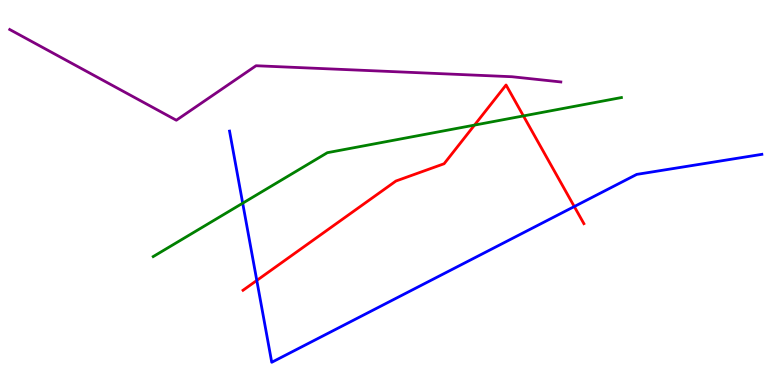[{'lines': ['blue', 'red'], 'intersections': [{'x': 3.31, 'y': 2.72}, {'x': 7.41, 'y': 4.64}]}, {'lines': ['green', 'red'], 'intersections': [{'x': 6.12, 'y': 6.75}, {'x': 6.75, 'y': 6.99}]}, {'lines': ['purple', 'red'], 'intersections': []}, {'lines': ['blue', 'green'], 'intersections': [{'x': 3.13, 'y': 4.72}]}, {'lines': ['blue', 'purple'], 'intersections': []}, {'lines': ['green', 'purple'], 'intersections': []}]